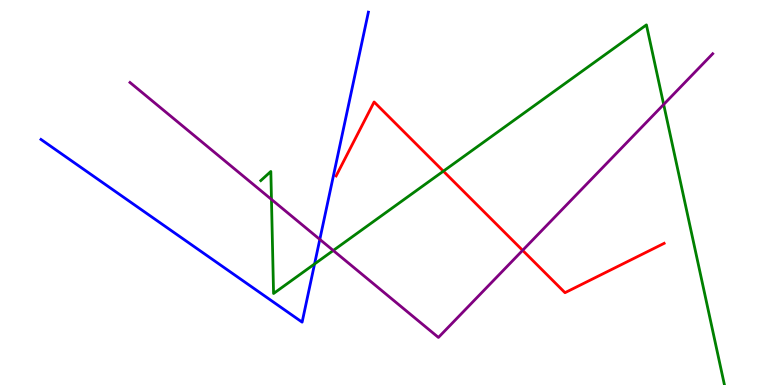[{'lines': ['blue', 'red'], 'intersections': []}, {'lines': ['green', 'red'], 'intersections': [{'x': 5.72, 'y': 5.55}]}, {'lines': ['purple', 'red'], 'intersections': [{'x': 6.74, 'y': 3.5}]}, {'lines': ['blue', 'green'], 'intersections': [{'x': 4.06, 'y': 3.14}]}, {'lines': ['blue', 'purple'], 'intersections': [{'x': 4.13, 'y': 3.78}]}, {'lines': ['green', 'purple'], 'intersections': [{'x': 3.5, 'y': 4.82}, {'x': 4.3, 'y': 3.49}, {'x': 8.56, 'y': 7.29}]}]